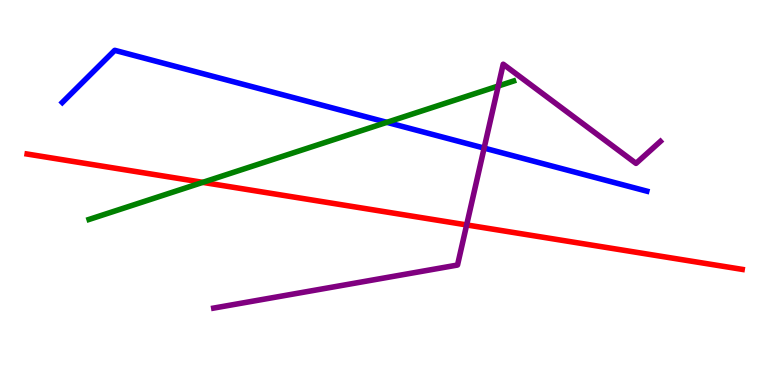[{'lines': ['blue', 'red'], 'intersections': []}, {'lines': ['green', 'red'], 'intersections': [{'x': 2.62, 'y': 5.26}]}, {'lines': ['purple', 'red'], 'intersections': [{'x': 6.02, 'y': 4.16}]}, {'lines': ['blue', 'green'], 'intersections': [{'x': 4.99, 'y': 6.82}]}, {'lines': ['blue', 'purple'], 'intersections': [{'x': 6.25, 'y': 6.15}]}, {'lines': ['green', 'purple'], 'intersections': [{'x': 6.43, 'y': 7.77}]}]